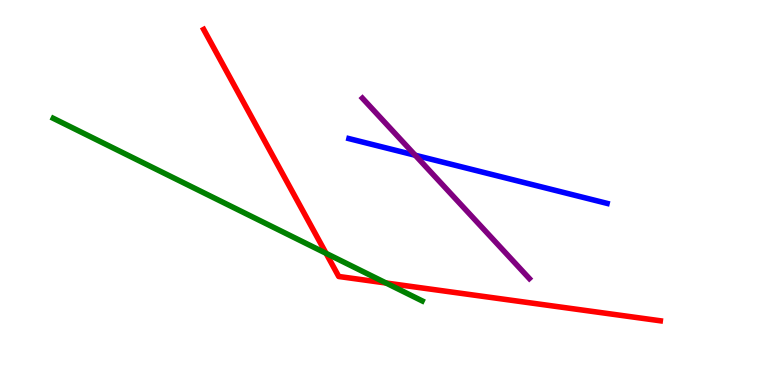[{'lines': ['blue', 'red'], 'intersections': []}, {'lines': ['green', 'red'], 'intersections': [{'x': 4.21, 'y': 3.42}, {'x': 4.98, 'y': 2.65}]}, {'lines': ['purple', 'red'], 'intersections': []}, {'lines': ['blue', 'green'], 'intersections': []}, {'lines': ['blue', 'purple'], 'intersections': [{'x': 5.36, 'y': 5.97}]}, {'lines': ['green', 'purple'], 'intersections': []}]